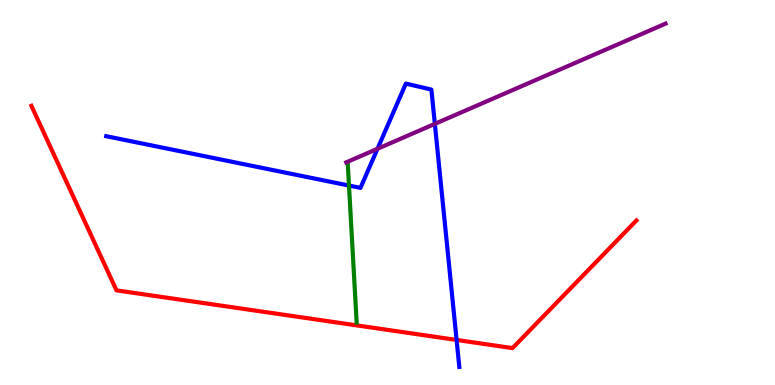[{'lines': ['blue', 'red'], 'intersections': [{'x': 5.89, 'y': 1.17}]}, {'lines': ['green', 'red'], 'intersections': []}, {'lines': ['purple', 'red'], 'intersections': []}, {'lines': ['blue', 'green'], 'intersections': [{'x': 4.5, 'y': 5.18}]}, {'lines': ['blue', 'purple'], 'intersections': [{'x': 4.87, 'y': 6.14}, {'x': 5.61, 'y': 6.78}]}, {'lines': ['green', 'purple'], 'intersections': []}]